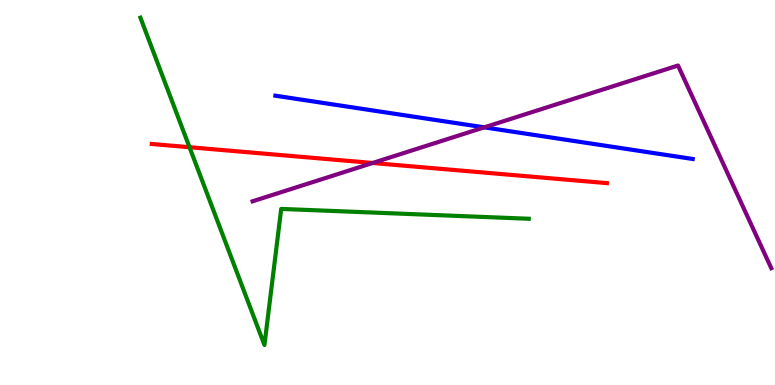[{'lines': ['blue', 'red'], 'intersections': []}, {'lines': ['green', 'red'], 'intersections': [{'x': 2.45, 'y': 6.18}]}, {'lines': ['purple', 'red'], 'intersections': [{'x': 4.81, 'y': 5.77}]}, {'lines': ['blue', 'green'], 'intersections': []}, {'lines': ['blue', 'purple'], 'intersections': [{'x': 6.25, 'y': 6.69}]}, {'lines': ['green', 'purple'], 'intersections': []}]